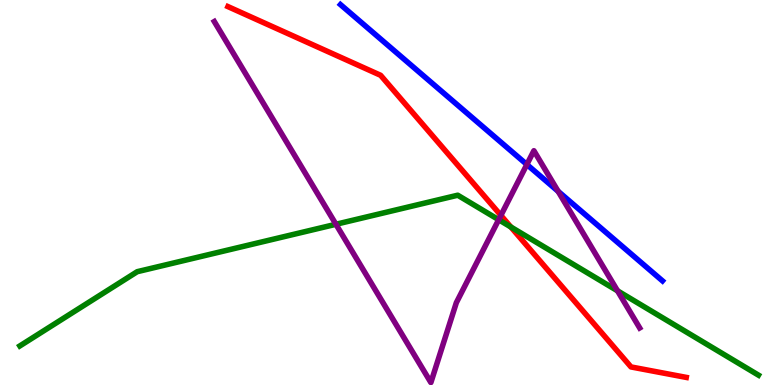[{'lines': ['blue', 'red'], 'intersections': []}, {'lines': ['green', 'red'], 'intersections': [{'x': 6.59, 'y': 4.1}]}, {'lines': ['purple', 'red'], 'intersections': [{'x': 6.46, 'y': 4.41}]}, {'lines': ['blue', 'green'], 'intersections': []}, {'lines': ['blue', 'purple'], 'intersections': [{'x': 6.8, 'y': 5.73}, {'x': 7.2, 'y': 5.03}]}, {'lines': ['green', 'purple'], 'intersections': [{'x': 4.33, 'y': 4.17}, {'x': 6.43, 'y': 4.29}, {'x': 7.97, 'y': 2.45}]}]